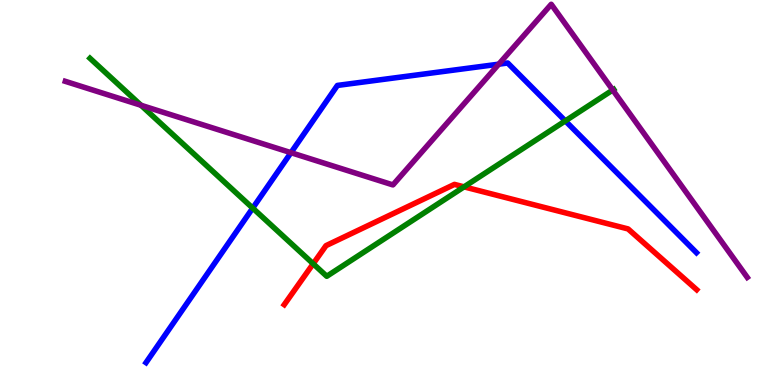[{'lines': ['blue', 'red'], 'intersections': []}, {'lines': ['green', 'red'], 'intersections': [{'x': 4.04, 'y': 3.15}, {'x': 5.99, 'y': 5.15}]}, {'lines': ['purple', 'red'], 'intersections': []}, {'lines': ['blue', 'green'], 'intersections': [{'x': 3.26, 'y': 4.59}, {'x': 7.29, 'y': 6.86}]}, {'lines': ['blue', 'purple'], 'intersections': [{'x': 3.75, 'y': 6.03}, {'x': 6.44, 'y': 8.33}]}, {'lines': ['green', 'purple'], 'intersections': [{'x': 1.82, 'y': 7.27}, {'x': 7.91, 'y': 7.66}]}]